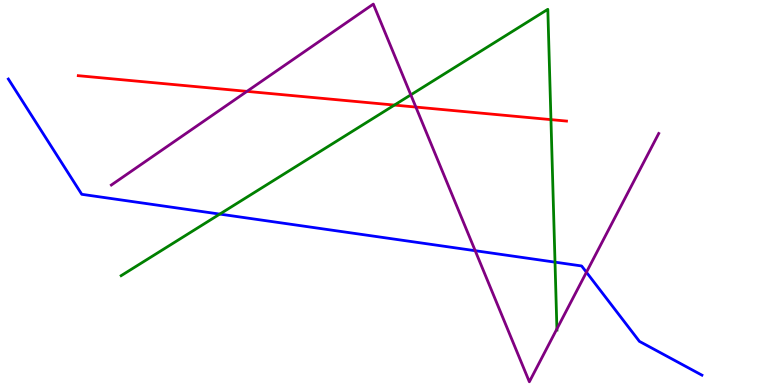[{'lines': ['blue', 'red'], 'intersections': []}, {'lines': ['green', 'red'], 'intersections': [{'x': 5.09, 'y': 7.27}, {'x': 7.11, 'y': 6.89}]}, {'lines': ['purple', 'red'], 'intersections': [{'x': 3.19, 'y': 7.63}, {'x': 5.37, 'y': 7.22}]}, {'lines': ['blue', 'green'], 'intersections': [{'x': 2.84, 'y': 4.44}, {'x': 7.16, 'y': 3.19}]}, {'lines': ['blue', 'purple'], 'intersections': [{'x': 6.13, 'y': 3.49}, {'x': 7.57, 'y': 2.93}]}, {'lines': ['green', 'purple'], 'intersections': [{'x': 5.3, 'y': 7.54}, {'x': 7.19, 'y': 1.46}]}]